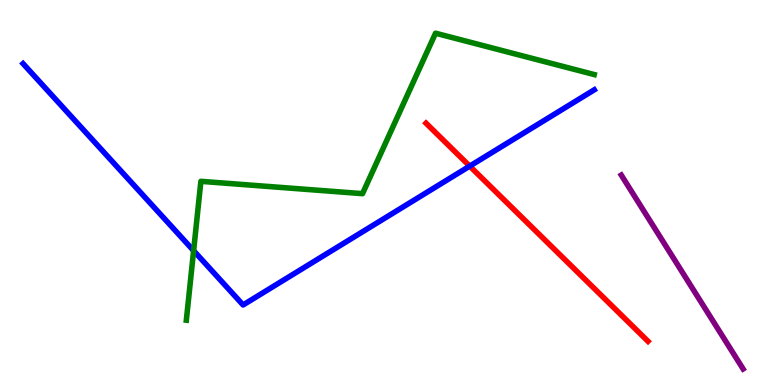[{'lines': ['blue', 'red'], 'intersections': [{'x': 6.06, 'y': 5.69}]}, {'lines': ['green', 'red'], 'intersections': []}, {'lines': ['purple', 'red'], 'intersections': []}, {'lines': ['blue', 'green'], 'intersections': [{'x': 2.5, 'y': 3.49}]}, {'lines': ['blue', 'purple'], 'intersections': []}, {'lines': ['green', 'purple'], 'intersections': []}]